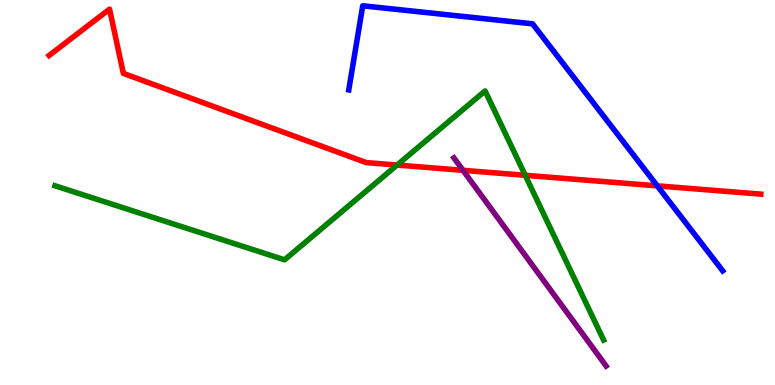[{'lines': ['blue', 'red'], 'intersections': [{'x': 8.48, 'y': 5.17}]}, {'lines': ['green', 'red'], 'intersections': [{'x': 5.12, 'y': 5.71}, {'x': 6.78, 'y': 5.45}]}, {'lines': ['purple', 'red'], 'intersections': [{'x': 5.97, 'y': 5.58}]}, {'lines': ['blue', 'green'], 'intersections': []}, {'lines': ['blue', 'purple'], 'intersections': []}, {'lines': ['green', 'purple'], 'intersections': []}]